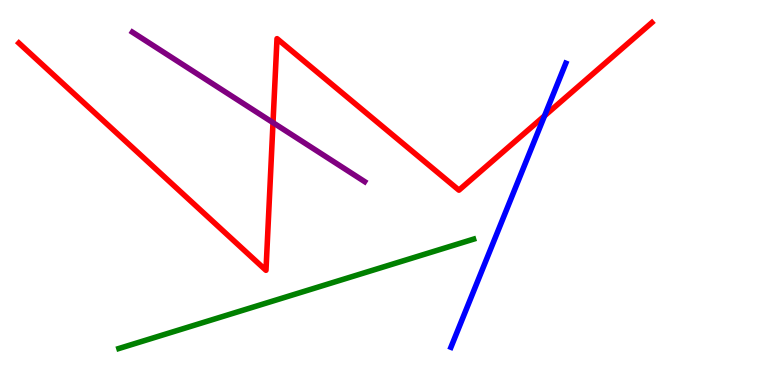[{'lines': ['blue', 'red'], 'intersections': [{'x': 7.03, 'y': 6.99}]}, {'lines': ['green', 'red'], 'intersections': []}, {'lines': ['purple', 'red'], 'intersections': [{'x': 3.52, 'y': 6.81}]}, {'lines': ['blue', 'green'], 'intersections': []}, {'lines': ['blue', 'purple'], 'intersections': []}, {'lines': ['green', 'purple'], 'intersections': []}]